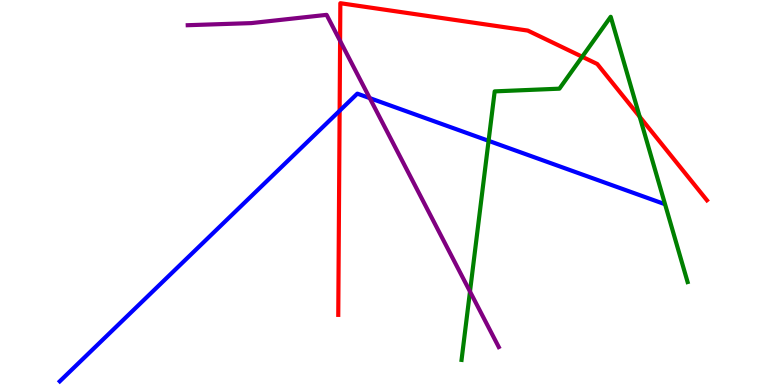[{'lines': ['blue', 'red'], 'intersections': [{'x': 4.38, 'y': 7.12}]}, {'lines': ['green', 'red'], 'intersections': [{'x': 7.51, 'y': 8.53}, {'x': 8.25, 'y': 6.97}]}, {'lines': ['purple', 'red'], 'intersections': [{'x': 4.39, 'y': 8.94}]}, {'lines': ['blue', 'green'], 'intersections': [{'x': 6.3, 'y': 6.34}]}, {'lines': ['blue', 'purple'], 'intersections': [{'x': 4.77, 'y': 7.45}]}, {'lines': ['green', 'purple'], 'intersections': [{'x': 6.06, 'y': 2.43}]}]